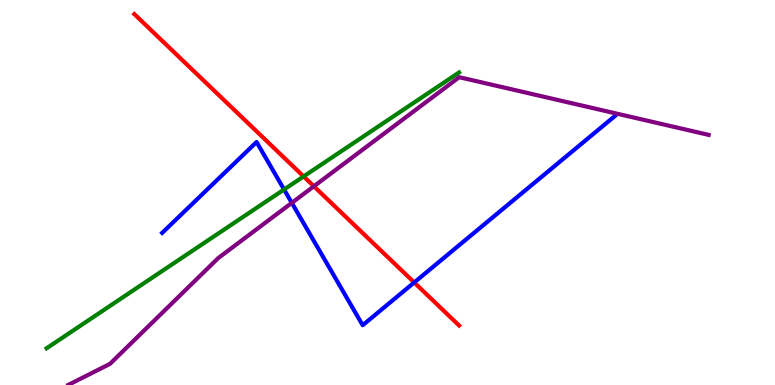[{'lines': ['blue', 'red'], 'intersections': [{'x': 5.34, 'y': 2.66}]}, {'lines': ['green', 'red'], 'intersections': [{'x': 3.92, 'y': 5.42}]}, {'lines': ['purple', 'red'], 'intersections': [{'x': 4.05, 'y': 5.16}]}, {'lines': ['blue', 'green'], 'intersections': [{'x': 3.67, 'y': 5.08}]}, {'lines': ['blue', 'purple'], 'intersections': [{'x': 3.77, 'y': 4.73}]}, {'lines': ['green', 'purple'], 'intersections': []}]